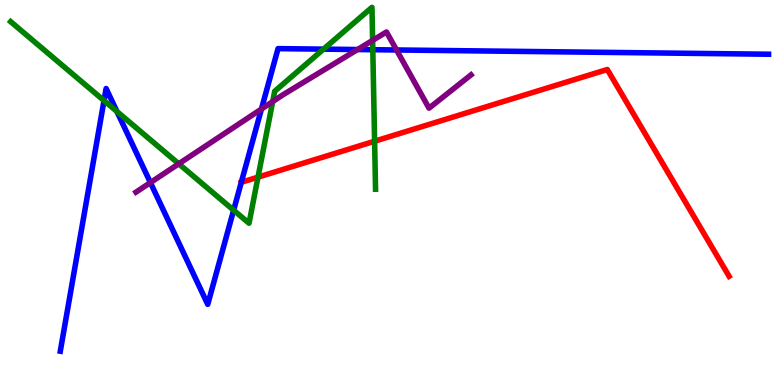[{'lines': ['blue', 'red'], 'intersections': []}, {'lines': ['green', 'red'], 'intersections': [{'x': 3.33, 'y': 5.4}, {'x': 4.83, 'y': 6.33}]}, {'lines': ['purple', 'red'], 'intersections': []}, {'lines': ['blue', 'green'], 'intersections': [{'x': 1.34, 'y': 7.39}, {'x': 1.51, 'y': 7.1}, {'x': 3.01, 'y': 4.54}, {'x': 4.17, 'y': 8.72}, {'x': 4.81, 'y': 8.71}]}, {'lines': ['blue', 'purple'], 'intersections': [{'x': 1.94, 'y': 5.26}, {'x': 3.37, 'y': 7.17}, {'x': 4.61, 'y': 8.71}, {'x': 5.12, 'y': 8.7}]}, {'lines': ['green', 'purple'], 'intersections': [{'x': 2.31, 'y': 5.75}, {'x': 3.52, 'y': 7.36}, {'x': 4.81, 'y': 8.95}]}]